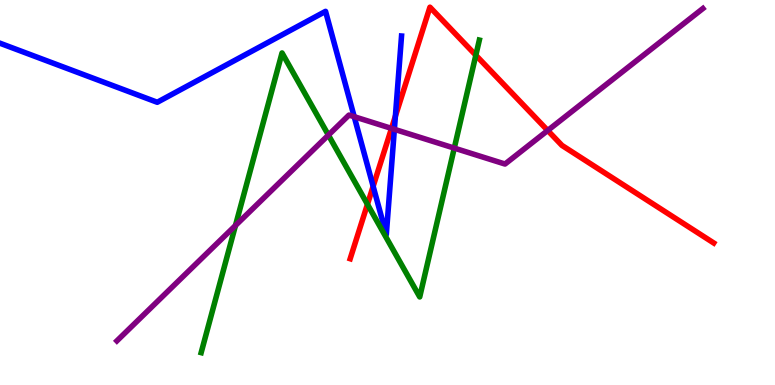[{'lines': ['blue', 'red'], 'intersections': [{'x': 4.81, 'y': 5.16}, {'x': 5.1, 'y': 6.98}]}, {'lines': ['green', 'red'], 'intersections': [{'x': 4.74, 'y': 4.69}, {'x': 6.14, 'y': 8.57}]}, {'lines': ['purple', 'red'], 'intersections': [{'x': 5.05, 'y': 6.66}, {'x': 7.07, 'y': 6.61}]}, {'lines': ['blue', 'green'], 'intersections': []}, {'lines': ['blue', 'purple'], 'intersections': [{'x': 4.57, 'y': 6.97}, {'x': 5.09, 'y': 6.64}]}, {'lines': ['green', 'purple'], 'intersections': [{'x': 3.04, 'y': 4.14}, {'x': 4.24, 'y': 6.49}, {'x': 5.86, 'y': 6.15}]}]